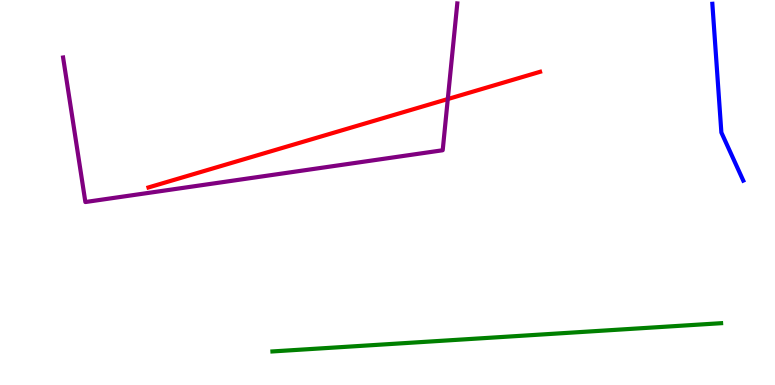[{'lines': ['blue', 'red'], 'intersections': []}, {'lines': ['green', 'red'], 'intersections': []}, {'lines': ['purple', 'red'], 'intersections': [{'x': 5.78, 'y': 7.43}]}, {'lines': ['blue', 'green'], 'intersections': []}, {'lines': ['blue', 'purple'], 'intersections': []}, {'lines': ['green', 'purple'], 'intersections': []}]